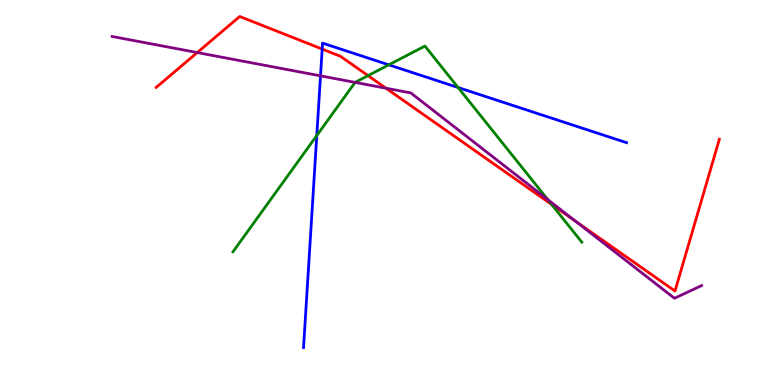[{'lines': ['blue', 'red'], 'intersections': [{'x': 4.16, 'y': 8.73}]}, {'lines': ['green', 'red'], 'intersections': [{'x': 4.75, 'y': 8.04}, {'x': 7.12, 'y': 4.69}]}, {'lines': ['purple', 'red'], 'intersections': [{'x': 2.55, 'y': 8.63}, {'x': 4.98, 'y': 7.71}, {'x': 7.43, 'y': 4.25}]}, {'lines': ['blue', 'green'], 'intersections': [{'x': 4.09, 'y': 6.48}, {'x': 5.02, 'y': 8.32}, {'x': 5.91, 'y': 7.73}]}, {'lines': ['blue', 'purple'], 'intersections': [{'x': 4.14, 'y': 8.03}]}, {'lines': ['green', 'purple'], 'intersections': [{'x': 4.58, 'y': 7.86}, {'x': 7.07, 'y': 4.82}]}]